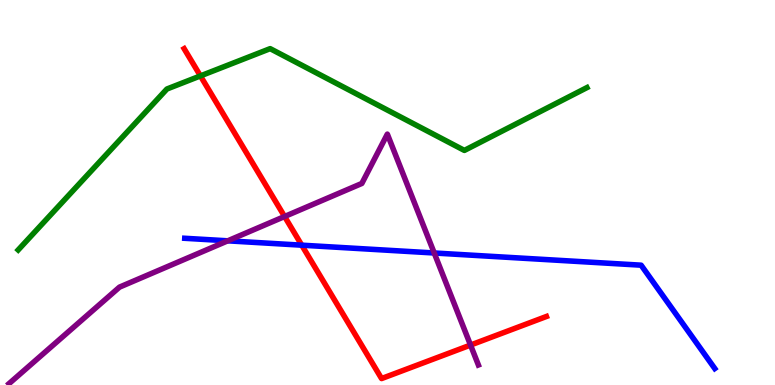[{'lines': ['blue', 'red'], 'intersections': [{'x': 3.89, 'y': 3.63}]}, {'lines': ['green', 'red'], 'intersections': [{'x': 2.59, 'y': 8.03}]}, {'lines': ['purple', 'red'], 'intersections': [{'x': 3.67, 'y': 4.38}, {'x': 6.07, 'y': 1.04}]}, {'lines': ['blue', 'green'], 'intersections': []}, {'lines': ['blue', 'purple'], 'intersections': [{'x': 2.94, 'y': 3.74}, {'x': 5.6, 'y': 3.43}]}, {'lines': ['green', 'purple'], 'intersections': []}]